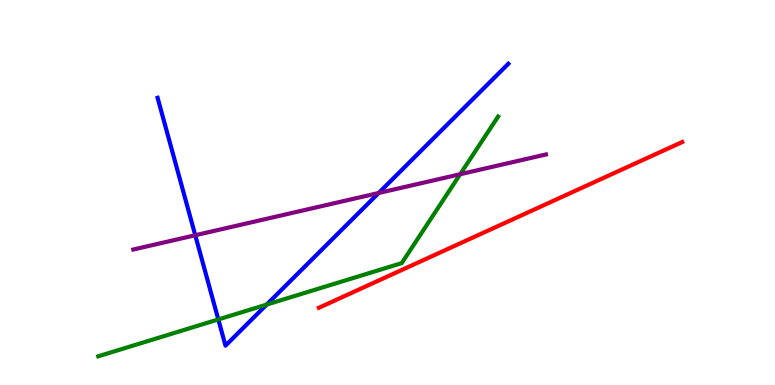[{'lines': ['blue', 'red'], 'intersections': []}, {'lines': ['green', 'red'], 'intersections': []}, {'lines': ['purple', 'red'], 'intersections': []}, {'lines': ['blue', 'green'], 'intersections': [{'x': 2.82, 'y': 1.7}, {'x': 3.44, 'y': 2.09}]}, {'lines': ['blue', 'purple'], 'intersections': [{'x': 2.52, 'y': 3.89}, {'x': 4.89, 'y': 4.99}]}, {'lines': ['green', 'purple'], 'intersections': [{'x': 5.94, 'y': 5.47}]}]